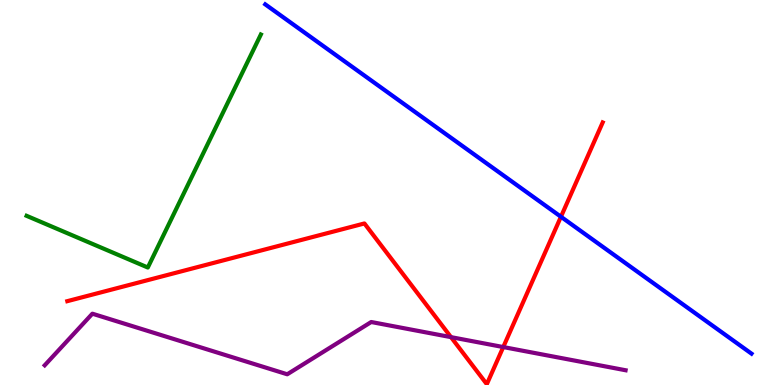[{'lines': ['blue', 'red'], 'intersections': [{'x': 7.24, 'y': 4.37}]}, {'lines': ['green', 'red'], 'intersections': []}, {'lines': ['purple', 'red'], 'intersections': [{'x': 5.82, 'y': 1.24}, {'x': 6.49, 'y': 0.986}]}, {'lines': ['blue', 'green'], 'intersections': []}, {'lines': ['blue', 'purple'], 'intersections': []}, {'lines': ['green', 'purple'], 'intersections': []}]